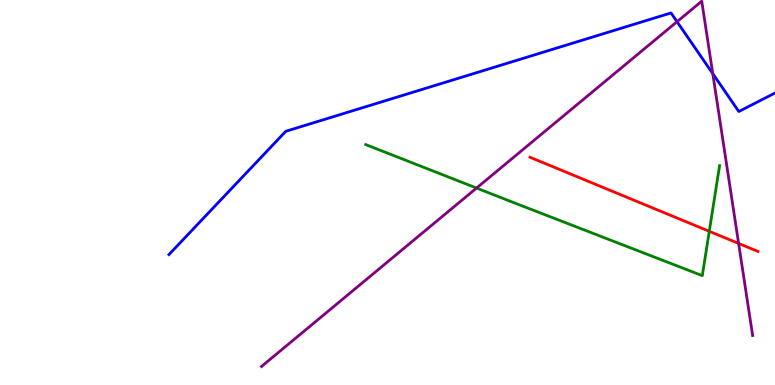[{'lines': ['blue', 'red'], 'intersections': []}, {'lines': ['green', 'red'], 'intersections': [{'x': 9.15, 'y': 3.99}]}, {'lines': ['purple', 'red'], 'intersections': [{'x': 9.53, 'y': 3.68}]}, {'lines': ['blue', 'green'], 'intersections': []}, {'lines': ['blue', 'purple'], 'intersections': [{'x': 8.74, 'y': 9.44}, {'x': 9.2, 'y': 8.09}]}, {'lines': ['green', 'purple'], 'intersections': [{'x': 6.15, 'y': 5.12}]}]